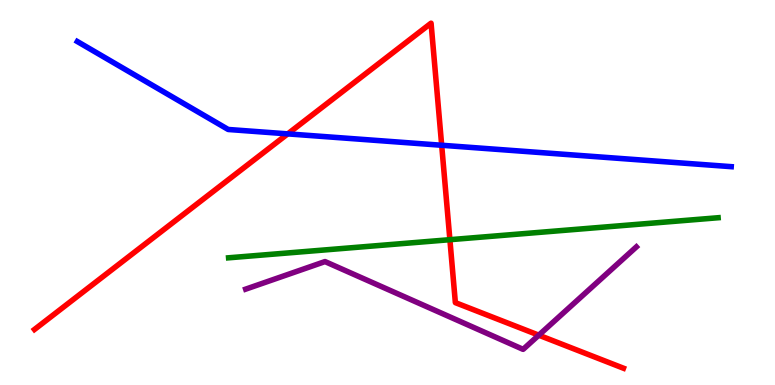[{'lines': ['blue', 'red'], 'intersections': [{'x': 3.71, 'y': 6.52}, {'x': 5.7, 'y': 6.23}]}, {'lines': ['green', 'red'], 'intersections': [{'x': 5.81, 'y': 3.77}]}, {'lines': ['purple', 'red'], 'intersections': [{'x': 6.95, 'y': 1.29}]}, {'lines': ['blue', 'green'], 'intersections': []}, {'lines': ['blue', 'purple'], 'intersections': []}, {'lines': ['green', 'purple'], 'intersections': []}]